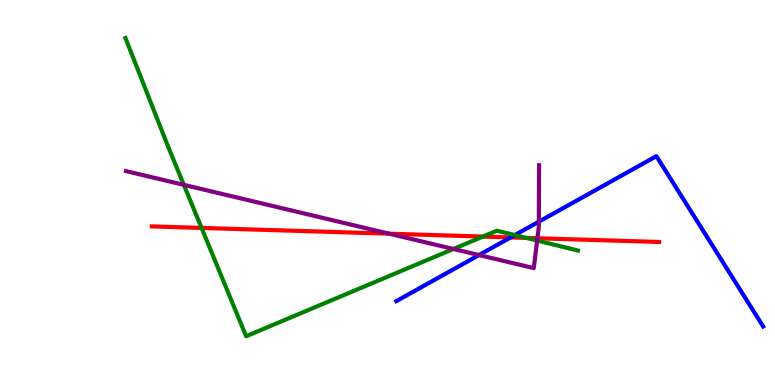[{'lines': ['blue', 'red'], 'intersections': [{'x': 6.59, 'y': 3.83}]}, {'lines': ['green', 'red'], 'intersections': [{'x': 2.6, 'y': 4.08}, {'x': 6.23, 'y': 3.86}, {'x': 6.79, 'y': 3.82}]}, {'lines': ['purple', 'red'], 'intersections': [{'x': 5.02, 'y': 3.93}, {'x': 6.93, 'y': 3.81}]}, {'lines': ['blue', 'green'], 'intersections': [{'x': 6.64, 'y': 3.89}]}, {'lines': ['blue', 'purple'], 'intersections': [{'x': 6.18, 'y': 3.38}, {'x': 6.95, 'y': 4.24}]}, {'lines': ['green', 'purple'], 'intersections': [{'x': 2.37, 'y': 5.2}, {'x': 5.85, 'y': 3.53}, {'x': 6.93, 'y': 3.75}]}]